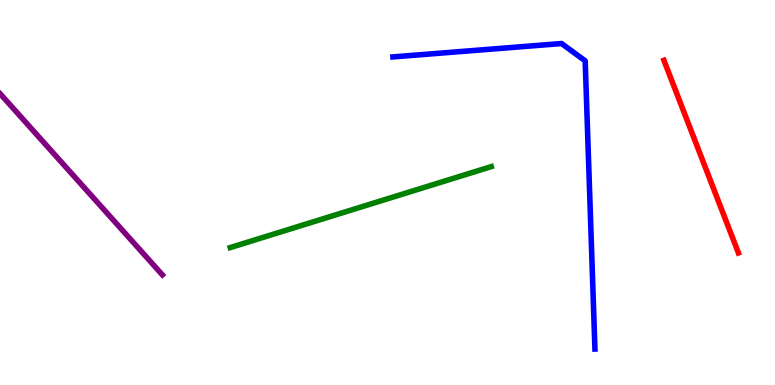[{'lines': ['blue', 'red'], 'intersections': []}, {'lines': ['green', 'red'], 'intersections': []}, {'lines': ['purple', 'red'], 'intersections': []}, {'lines': ['blue', 'green'], 'intersections': []}, {'lines': ['blue', 'purple'], 'intersections': []}, {'lines': ['green', 'purple'], 'intersections': []}]